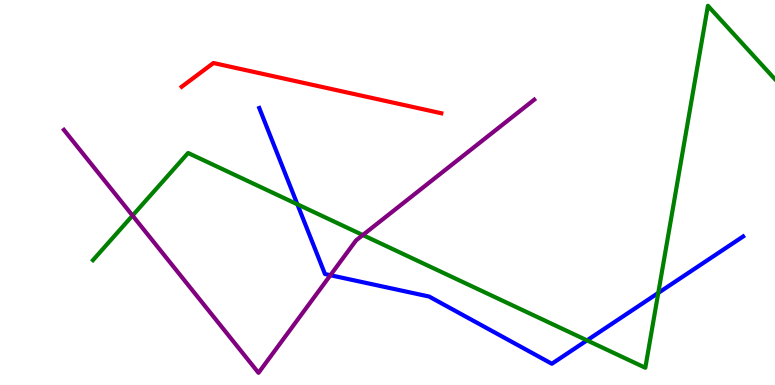[{'lines': ['blue', 'red'], 'intersections': []}, {'lines': ['green', 'red'], 'intersections': []}, {'lines': ['purple', 'red'], 'intersections': []}, {'lines': ['blue', 'green'], 'intersections': [{'x': 3.84, 'y': 4.69}, {'x': 7.57, 'y': 1.16}, {'x': 8.49, 'y': 2.39}]}, {'lines': ['blue', 'purple'], 'intersections': [{'x': 4.26, 'y': 2.85}]}, {'lines': ['green', 'purple'], 'intersections': [{'x': 1.71, 'y': 4.4}, {'x': 4.68, 'y': 3.89}]}]